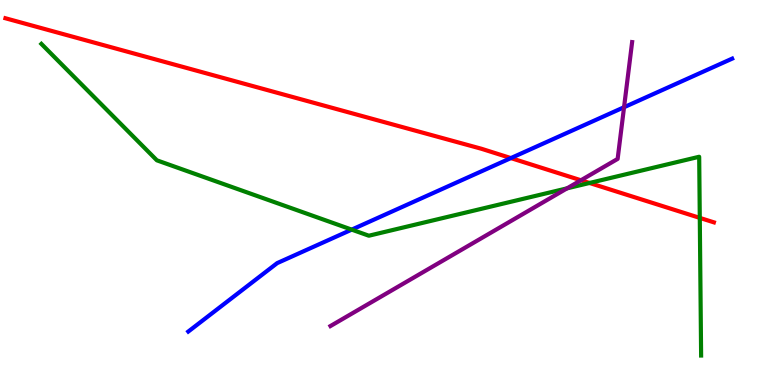[{'lines': ['blue', 'red'], 'intersections': [{'x': 6.59, 'y': 5.89}]}, {'lines': ['green', 'red'], 'intersections': [{'x': 7.61, 'y': 5.25}, {'x': 9.03, 'y': 4.34}]}, {'lines': ['purple', 'red'], 'intersections': [{'x': 7.5, 'y': 5.32}]}, {'lines': ['blue', 'green'], 'intersections': [{'x': 4.54, 'y': 4.04}]}, {'lines': ['blue', 'purple'], 'intersections': [{'x': 8.05, 'y': 7.21}]}, {'lines': ['green', 'purple'], 'intersections': [{'x': 7.32, 'y': 5.11}]}]